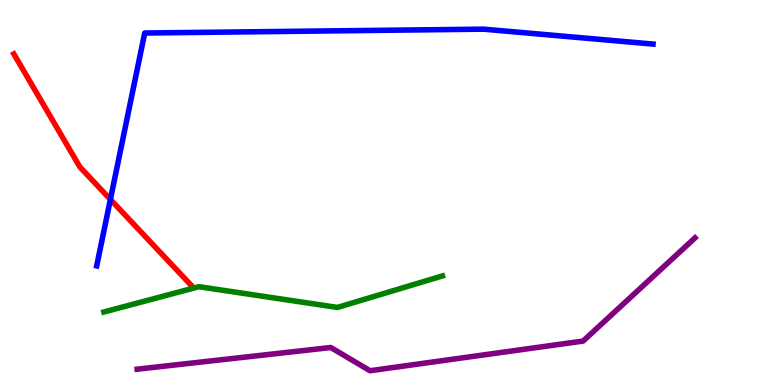[{'lines': ['blue', 'red'], 'intersections': [{'x': 1.42, 'y': 4.82}]}, {'lines': ['green', 'red'], 'intersections': []}, {'lines': ['purple', 'red'], 'intersections': []}, {'lines': ['blue', 'green'], 'intersections': []}, {'lines': ['blue', 'purple'], 'intersections': []}, {'lines': ['green', 'purple'], 'intersections': []}]